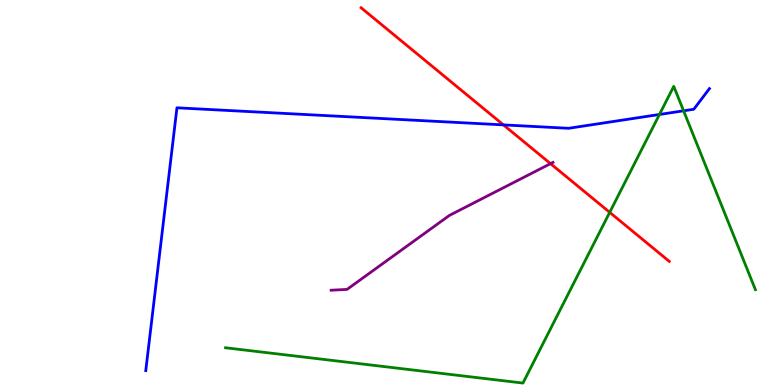[{'lines': ['blue', 'red'], 'intersections': [{'x': 6.5, 'y': 6.76}]}, {'lines': ['green', 'red'], 'intersections': [{'x': 7.87, 'y': 4.48}]}, {'lines': ['purple', 'red'], 'intersections': [{'x': 7.1, 'y': 5.75}]}, {'lines': ['blue', 'green'], 'intersections': [{'x': 8.51, 'y': 7.03}, {'x': 8.82, 'y': 7.12}]}, {'lines': ['blue', 'purple'], 'intersections': []}, {'lines': ['green', 'purple'], 'intersections': []}]